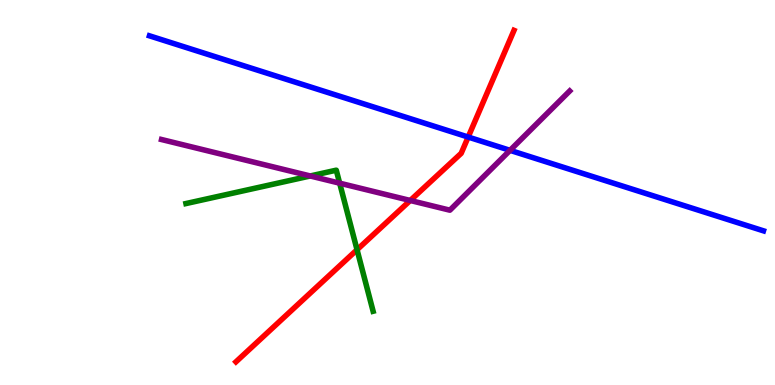[{'lines': ['blue', 'red'], 'intersections': [{'x': 6.04, 'y': 6.44}]}, {'lines': ['green', 'red'], 'intersections': [{'x': 4.61, 'y': 3.51}]}, {'lines': ['purple', 'red'], 'intersections': [{'x': 5.29, 'y': 4.79}]}, {'lines': ['blue', 'green'], 'intersections': []}, {'lines': ['blue', 'purple'], 'intersections': [{'x': 6.58, 'y': 6.09}]}, {'lines': ['green', 'purple'], 'intersections': [{'x': 4.0, 'y': 5.43}, {'x': 4.38, 'y': 5.24}]}]